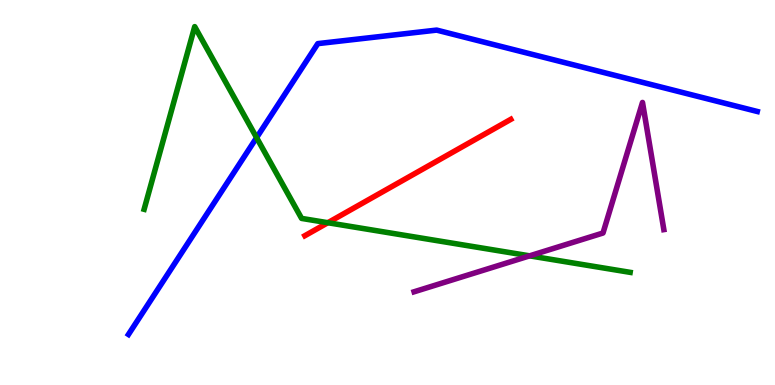[{'lines': ['blue', 'red'], 'intersections': []}, {'lines': ['green', 'red'], 'intersections': [{'x': 4.23, 'y': 4.22}]}, {'lines': ['purple', 'red'], 'intersections': []}, {'lines': ['blue', 'green'], 'intersections': [{'x': 3.31, 'y': 6.42}]}, {'lines': ['blue', 'purple'], 'intersections': []}, {'lines': ['green', 'purple'], 'intersections': [{'x': 6.83, 'y': 3.35}]}]